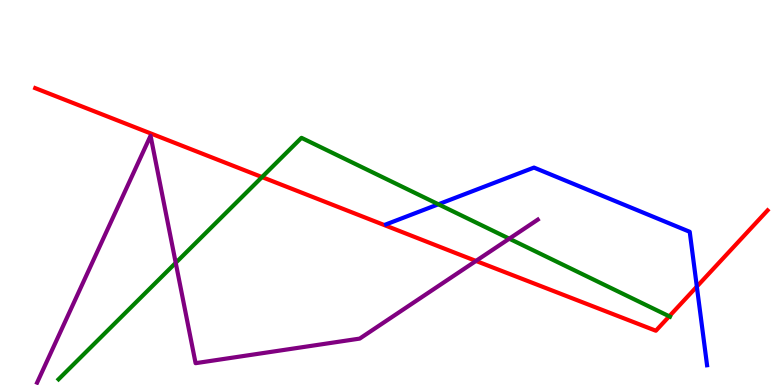[{'lines': ['blue', 'red'], 'intersections': [{'x': 8.99, 'y': 2.56}]}, {'lines': ['green', 'red'], 'intersections': [{'x': 3.38, 'y': 5.4}, {'x': 8.64, 'y': 1.78}]}, {'lines': ['purple', 'red'], 'intersections': [{'x': 6.14, 'y': 3.22}]}, {'lines': ['blue', 'green'], 'intersections': [{'x': 5.66, 'y': 4.69}]}, {'lines': ['blue', 'purple'], 'intersections': []}, {'lines': ['green', 'purple'], 'intersections': [{'x': 2.27, 'y': 3.17}, {'x': 6.57, 'y': 3.8}]}]